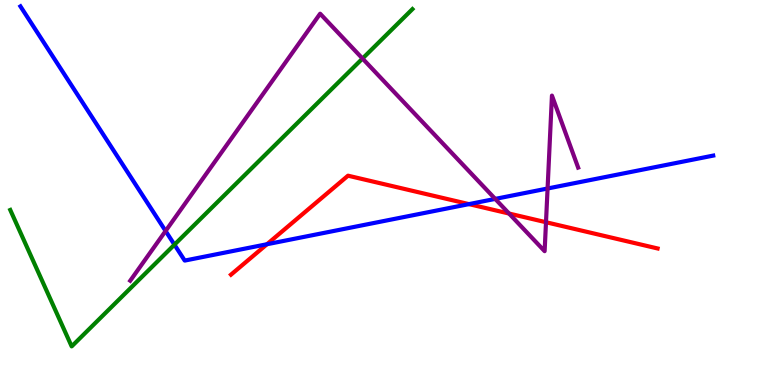[{'lines': ['blue', 'red'], 'intersections': [{'x': 3.44, 'y': 3.66}, {'x': 6.05, 'y': 4.7}]}, {'lines': ['green', 'red'], 'intersections': []}, {'lines': ['purple', 'red'], 'intersections': [{'x': 6.57, 'y': 4.45}, {'x': 7.05, 'y': 4.23}]}, {'lines': ['blue', 'green'], 'intersections': [{'x': 2.25, 'y': 3.64}]}, {'lines': ['blue', 'purple'], 'intersections': [{'x': 2.14, 'y': 4.0}, {'x': 6.39, 'y': 4.83}, {'x': 7.07, 'y': 5.1}]}, {'lines': ['green', 'purple'], 'intersections': [{'x': 4.68, 'y': 8.48}]}]